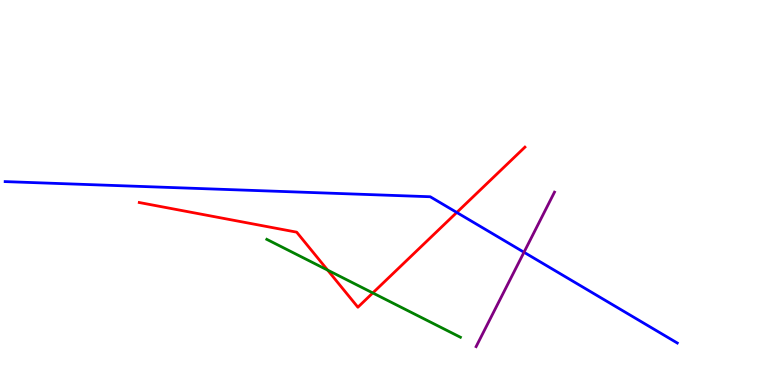[{'lines': ['blue', 'red'], 'intersections': [{'x': 5.89, 'y': 4.48}]}, {'lines': ['green', 'red'], 'intersections': [{'x': 4.23, 'y': 2.98}, {'x': 4.81, 'y': 2.39}]}, {'lines': ['purple', 'red'], 'intersections': []}, {'lines': ['blue', 'green'], 'intersections': []}, {'lines': ['blue', 'purple'], 'intersections': [{'x': 6.76, 'y': 3.45}]}, {'lines': ['green', 'purple'], 'intersections': []}]